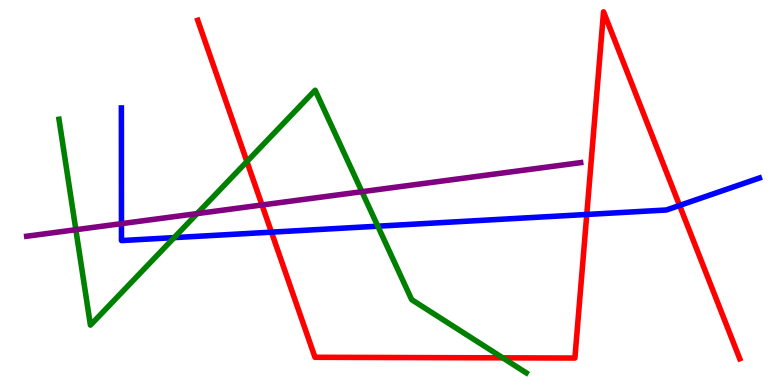[{'lines': ['blue', 'red'], 'intersections': [{'x': 3.5, 'y': 3.97}, {'x': 7.57, 'y': 4.43}, {'x': 8.77, 'y': 4.66}]}, {'lines': ['green', 'red'], 'intersections': [{'x': 3.19, 'y': 5.8}, {'x': 6.49, 'y': 0.706}]}, {'lines': ['purple', 'red'], 'intersections': [{'x': 3.38, 'y': 4.68}]}, {'lines': ['blue', 'green'], 'intersections': [{'x': 2.25, 'y': 3.83}, {'x': 4.88, 'y': 4.12}]}, {'lines': ['blue', 'purple'], 'intersections': [{'x': 1.57, 'y': 4.19}]}, {'lines': ['green', 'purple'], 'intersections': [{'x': 0.979, 'y': 4.03}, {'x': 2.54, 'y': 4.45}, {'x': 4.67, 'y': 5.02}]}]